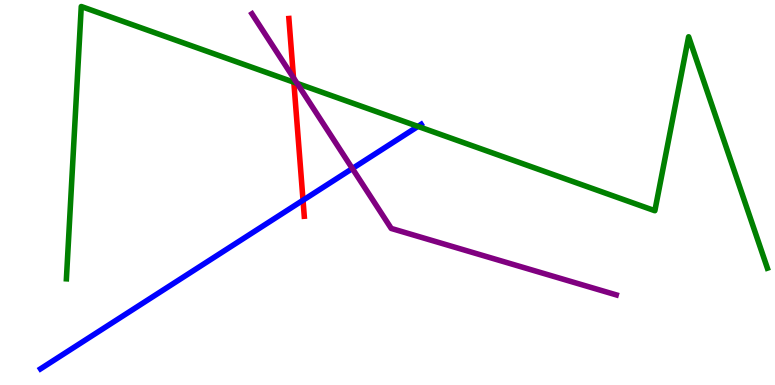[{'lines': ['blue', 'red'], 'intersections': [{'x': 3.91, 'y': 4.8}]}, {'lines': ['green', 'red'], 'intersections': [{'x': 3.79, 'y': 7.86}]}, {'lines': ['purple', 'red'], 'intersections': [{'x': 3.79, 'y': 7.98}]}, {'lines': ['blue', 'green'], 'intersections': [{'x': 5.39, 'y': 6.72}]}, {'lines': ['blue', 'purple'], 'intersections': [{'x': 4.55, 'y': 5.62}]}, {'lines': ['green', 'purple'], 'intersections': [{'x': 3.83, 'y': 7.83}]}]